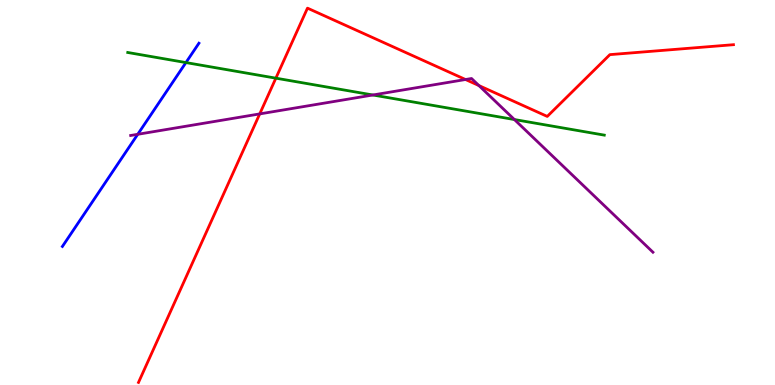[{'lines': ['blue', 'red'], 'intersections': []}, {'lines': ['green', 'red'], 'intersections': [{'x': 3.56, 'y': 7.97}]}, {'lines': ['purple', 'red'], 'intersections': [{'x': 3.35, 'y': 7.04}, {'x': 6.01, 'y': 7.93}, {'x': 6.18, 'y': 7.78}]}, {'lines': ['blue', 'green'], 'intersections': [{'x': 2.4, 'y': 8.37}]}, {'lines': ['blue', 'purple'], 'intersections': [{'x': 1.78, 'y': 6.51}]}, {'lines': ['green', 'purple'], 'intersections': [{'x': 4.81, 'y': 7.53}, {'x': 6.64, 'y': 6.9}]}]